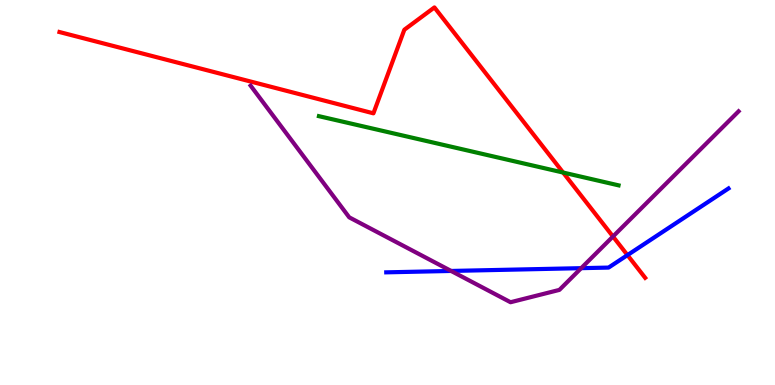[{'lines': ['blue', 'red'], 'intersections': [{'x': 8.1, 'y': 3.37}]}, {'lines': ['green', 'red'], 'intersections': [{'x': 7.27, 'y': 5.52}]}, {'lines': ['purple', 'red'], 'intersections': [{'x': 7.91, 'y': 3.86}]}, {'lines': ['blue', 'green'], 'intersections': []}, {'lines': ['blue', 'purple'], 'intersections': [{'x': 5.82, 'y': 2.96}, {'x': 7.5, 'y': 3.03}]}, {'lines': ['green', 'purple'], 'intersections': []}]